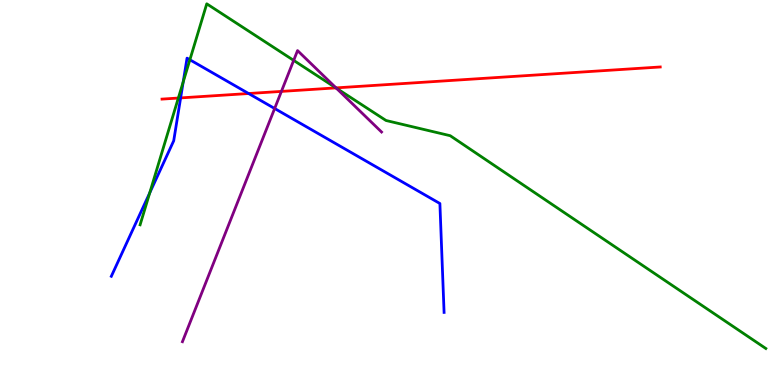[{'lines': ['blue', 'red'], 'intersections': [{'x': 2.33, 'y': 7.46}, {'x': 3.21, 'y': 7.57}]}, {'lines': ['green', 'red'], 'intersections': [{'x': 2.3, 'y': 7.45}, {'x': 4.33, 'y': 7.72}]}, {'lines': ['purple', 'red'], 'intersections': [{'x': 3.63, 'y': 7.63}, {'x': 4.34, 'y': 7.72}]}, {'lines': ['blue', 'green'], 'intersections': [{'x': 1.93, 'y': 4.99}, {'x': 2.36, 'y': 7.87}, {'x': 2.45, 'y': 8.45}]}, {'lines': ['blue', 'purple'], 'intersections': [{'x': 3.54, 'y': 7.18}]}, {'lines': ['green', 'purple'], 'intersections': [{'x': 3.79, 'y': 8.43}, {'x': 4.34, 'y': 7.71}]}]